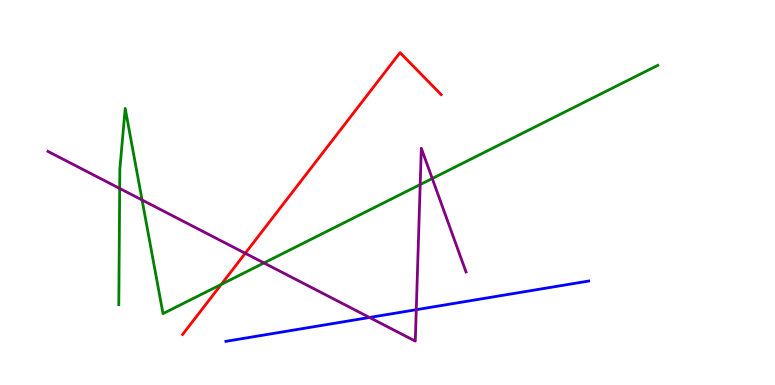[{'lines': ['blue', 'red'], 'intersections': []}, {'lines': ['green', 'red'], 'intersections': [{'x': 2.85, 'y': 2.61}]}, {'lines': ['purple', 'red'], 'intersections': [{'x': 3.16, 'y': 3.42}]}, {'lines': ['blue', 'green'], 'intersections': []}, {'lines': ['blue', 'purple'], 'intersections': [{'x': 4.77, 'y': 1.75}, {'x': 5.37, 'y': 1.96}]}, {'lines': ['green', 'purple'], 'intersections': [{'x': 1.54, 'y': 5.11}, {'x': 1.83, 'y': 4.8}, {'x': 3.41, 'y': 3.17}, {'x': 5.42, 'y': 5.21}, {'x': 5.58, 'y': 5.36}]}]